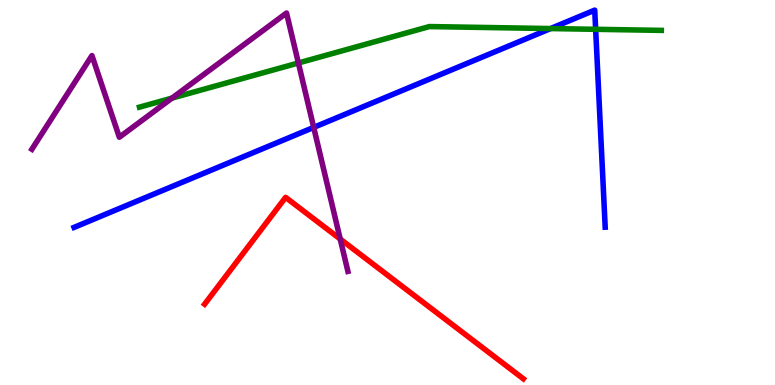[{'lines': ['blue', 'red'], 'intersections': []}, {'lines': ['green', 'red'], 'intersections': []}, {'lines': ['purple', 'red'], 'intersections': [{'x': 4.39, 'y': 3.79}]}, {'lines': ['blue', 'green'], 'intersections': [{'x': 7.1, 'y': 9.26}, {'x': 7.69, 'y': 9.24}]}, {'lines': ['blue', 'purple'], 'intersections': [{'x': 4.05, 'y': 6.69}]}, {'lines': ['green', 'purple'], 'intersections': [{'x': 2.22, 'y': 7.45}, {'x': 3.85, 'y': 8.36}]}]